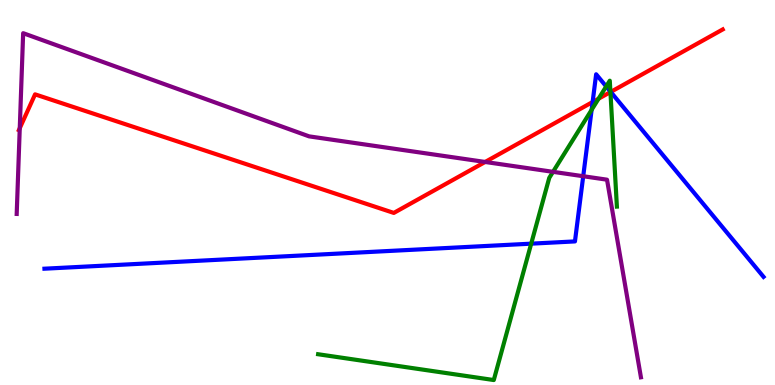[{'lines': ['blue', 'red'], 'intersections': [{'x': 7.65, 'y': 7.35}, {'x': 7.88, 'y': 7.61}]}, {'lines': ['green', 'red'], 'intersections': [{'x': 7.72, 'y': 7.44}, {'x': 7.88, 'y': 7.61}]}, {'lines': ['purple', 'red'], 'intersections': [{'x': 0.255, 'y': 6.67}, {'x': 6.26, 'y': 5.79}]}, {'lines': ['blue', 'green'], 'intersections': [{'x': 6.85, 'y': 3.67}, {'x': 7.63, 'y': 7.15}, {'x': 7.82, 'y': 7.75}, {'x': 7.88, 'y': 7.62}]}, {'lines': ['blue', 'purple'], 'intersections': [{'x': 7.53, 'y': 5.42}]}, {'lines': ['green', 'purple'], 'intersections': [{'x': 7.14, 'y': 5.54}]}]